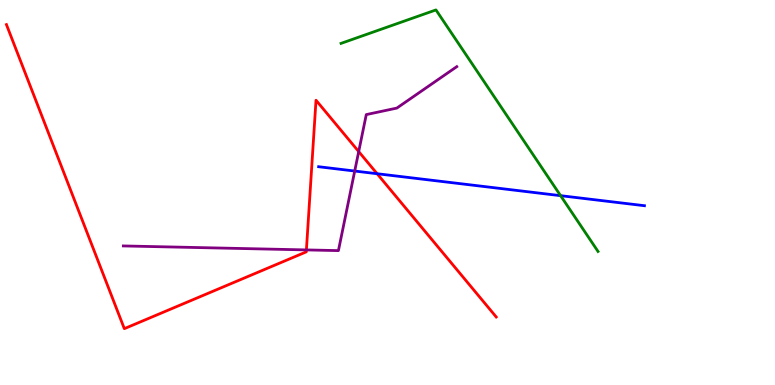[{'lines': ['blue', 'red'], 'intersections': [{'x': 4.87, 'y': 5.49}]}, {'lines': ['green', 'red'], 'intersections': []}, {'lines': ['purple', 'red'], 'intersections': [{'x': 3.95, 'y': 3.51}, {'x': 4.63, 'y': 6.06}]}, {'lines': ['blue', 'green'], 'intersections': [{'x': 7.23, 'y': 4.92}]}, {'lines': ['blue', 'purple'], 'intersections': [{'x': 4.58, 'y': 5.56}]}, {'lines': ['green', 'purple'], 'intersections': []}]